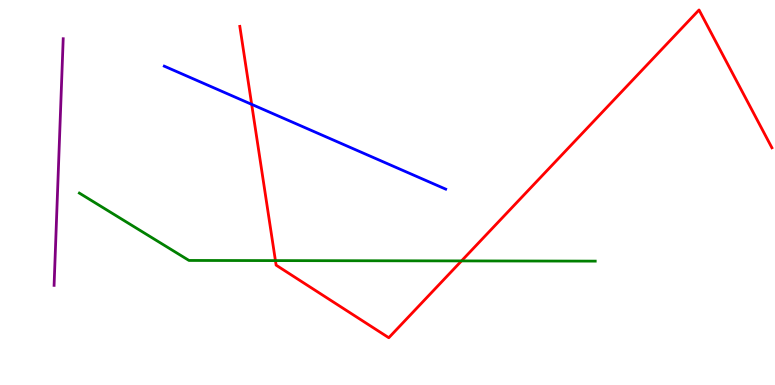[{'lines': ['blue', 'red'], 'intersections': [{'x': 3.25, 'y': 7.29}]}, {'lines': ['green', 'red'], 'intersections': [{'x': 3.55, 'y': 3.23}, {'x': 5.95, 'y': 3.22}]}, {'lines': ['purple', 'red'], 'intersections': []}, {'lines': ['blue', 'green'], 'intersections': []}, {'lines': ['blue', 'purple'], 'intersections': []}, {'lines': ['green', 'purple'], 'intersections': []}]